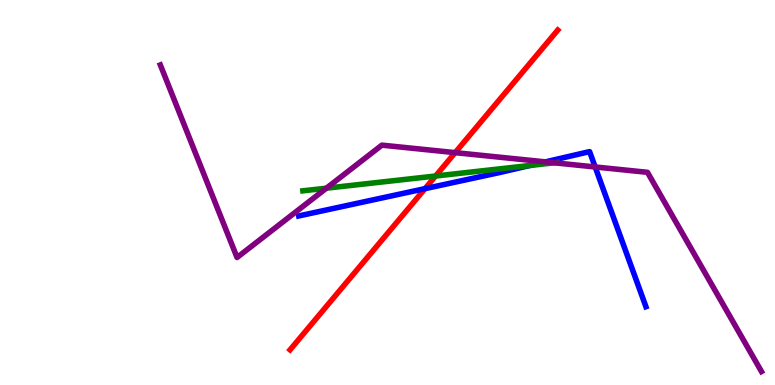[{'lines': ['blue', 'red'], 'intersections': [{'x': 5.48, 'y': 5.1}]}, {'lines': ['green', 'red'], 'intersections': [{'x': 5.62, 'y': 5.43}]}, {'lines': ['purple', 'red'], 'intersections': [{'x': 5.87, 'y': 6.04}]}, {'lines': ['blue', 'green'], 'intersections': [{'x': 6.84, 'y': 5.7}]}, {'lines': ['blue', 'purple'], 'intersections': [{'x': 7.04, 'y': 5.8}, {'x': 7.68, 'y': 5.66}]}, {'lines': ['green', 'purple'], 'intersections': [{'x': 4.21, 'y': 5.11}, {'x': 7.15, 'y': 5.77}]}]